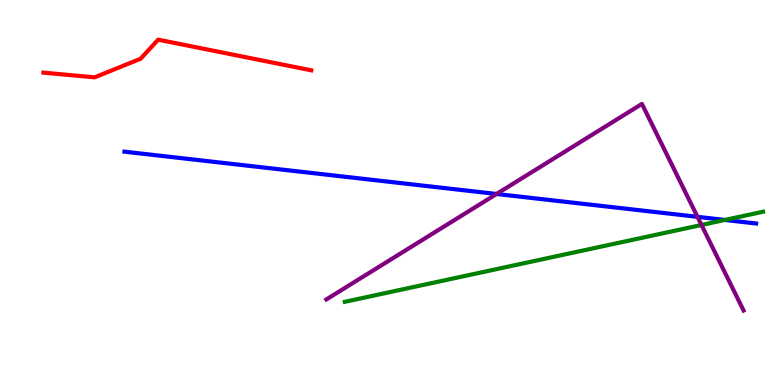[{'lines': ['blue', 'red'], 'intersections': []}, {'lines': ['green', 'red'], 'intersections': []}, {'lines': ['purple', 'red'], 'intersections': []}, {'lines': ['blue', 'green'], 'intersections': [{'x': 9.35, 'y': 4.29}]}, {'lines': ['blue', 'purple'], 'intersections': [{'x': 6.41, 'y': 4.96}, {'x': 9.0, 'y': 4.37}]}, {'lines': ['green', 'purple'], 'intersections': [{'x': 9.05, 'y': 4.16}]}]